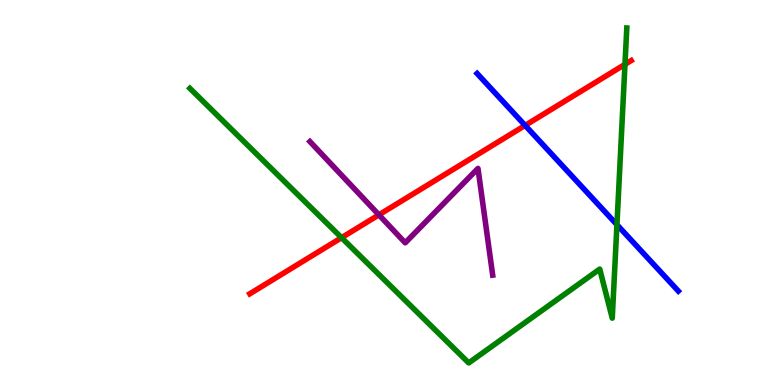[{'lines': ['blue', 'red'], 'intersections': [{'x': 6.78, 'y': 6.74}]}, {'lines': ['green', 'red'], 'intersections': [{'x': 4.41, 'y': 3.83}, {'x': 8.06, 'y': 8.33}]}, {'lines': ['purple', 'red'], 'intersections': [{'x': 4.89, 'y': 4.42}]}, {'lines': ['blue', 'green'], 'intersections': [{'x': 7.96, 'y': 4.16}]}, {'lines': ['blue', 'purple'], 'intersections': []}, {'lines': ['green', 'purple'], 'intersections': []}]